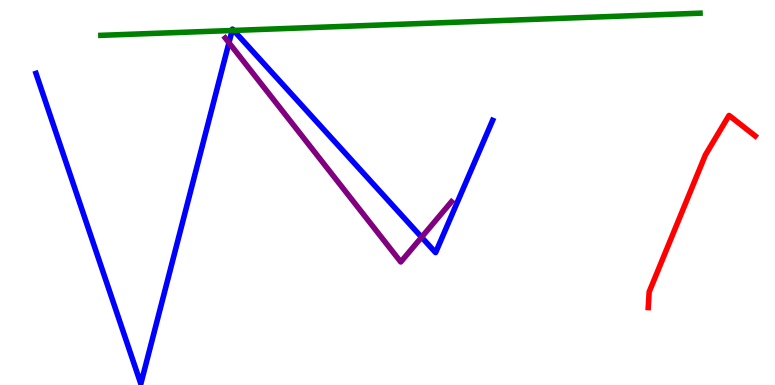[{'lines': ['blue', 'red'], 'intersections': []}, {'lines': ['green', 'red'], 'intersections': []}, {'lines': ['purple', 'red'], 'intersections': []}, {'lines': ['blue', 'green'], 'intersections': [{'x': 3.0, 'y': 9.21}, {'x': 3.02, 'y': 9.21}]}, {'lines': ['blue', 'purple'], 'intersections': [{'x': 2.95, 'y': 8.89}, {'x': 5.44, 'y': 3.84}]}, {'lines': ['green', 'purple'], 'intersections': []}]